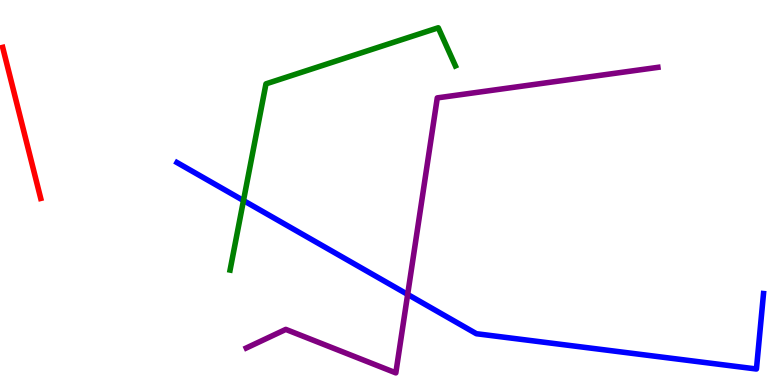[{'lines': ['blue', 'red'], 'intersections': []}, {'lines': ['green', 'red'], 'intersections': []}, {'lines': ['purple', 'red'], 'intersections': []}, {'lines': ['blue', 'green'], 'intersections': [{'x': 3.14, 'y': 4.79}]}, {'lines': ['blue', 'purple'], 'intersections': [{'x': 5.26, 'y': 2.35}]}, {'lines': ['green', 'purple'], 'intersections': []}]